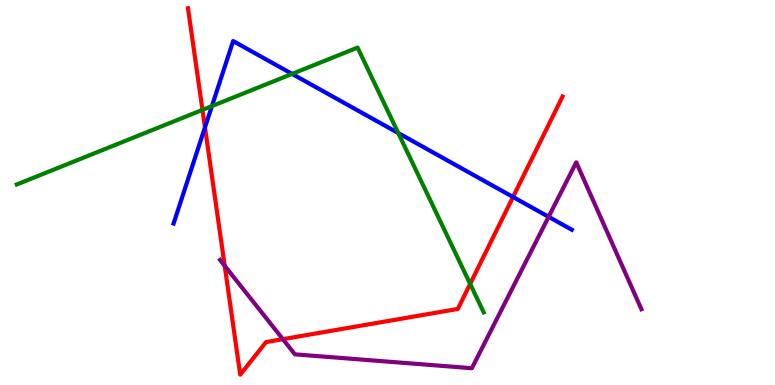[{'lines': ['blue', 'red'], 'intersections': [{'x': 2.64, 'y': 6.69}, {'x': 6.62, 'y': 4.88}]}, {'lines': ['green', 'red'], 'intersections': [{'x': 2.61, 'y': 7.15}, {'x': 6.07, 'y': 2.63}]}, {'lines': ['purple', 'red'], 'intersections': [{'x': 2.9, 'y': 3.1}, {'x': 3.65, 'y': 1.19}]}, {'lines': ['blue', 'green'], 'intersections': [{'x': 2.73, 'y': 7.24}, {'x': 3.77, 'y': 8.08}, {'x': 5.14, 'y': 6.54}]}, {'lines': ['blue', 'purple'], 'intersections': [{'x': 7.08, 'y': 4.37}]}, {'lines': ['green', 'purple'], 'intersections': []}]